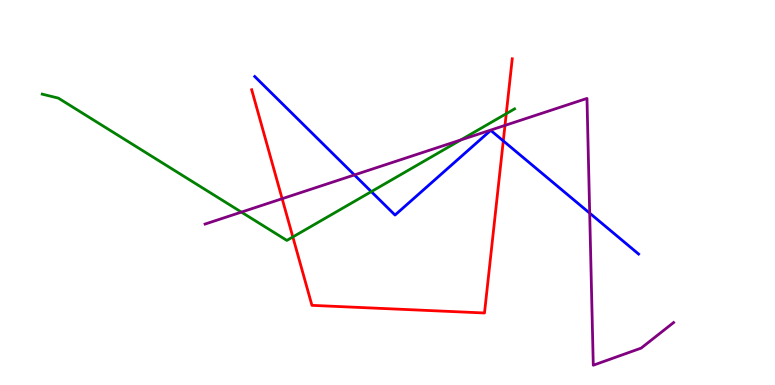[{'lines': ['blue', 'red'], 'intersections': [{'x': 6.49, 'y': 6.34}]}, {'lines': ['green', 'red'], 'intersections': [{'x': 3.78, 'y': 3.85}, {'x': 6.53, 'y': 7.05}]}, {'lines': ['purple', 'red'], 'intersections': [{'x': 3.64, 'y': 4.84}, {'x': 6.52, 'y': 6.74}]}, {'lines': ['blue', 'green'], 'intersections': [{'x': 4.79, 'y': 5.02}]}, {'lines': ['blue', 'purple'], 'intersections': [{'x': 4.57, 'y': 5.46}, {'x': 7.61, 'y': 4.46}]}, {'lines': ['green', 'purple'], 'intersections': [{'x': 3.11, 'y': 4.49}, {'x': 5.95, 'y': 6.37}]}]